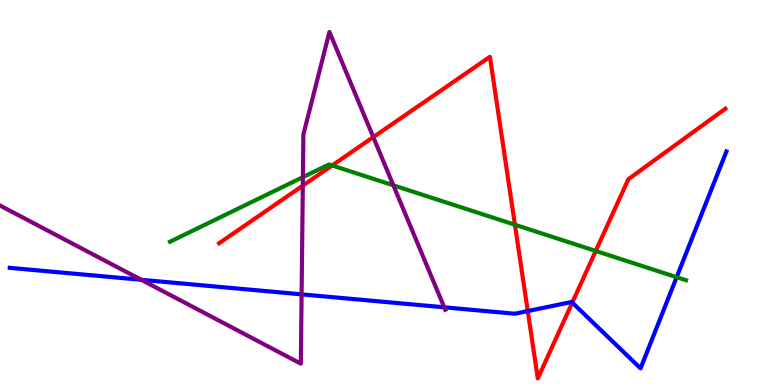[{'lines': ['blue', 'red'], 'intersections': [{'x': 6.81, 'y': 1.92}, {'x': 7.38, 'y': 2.14}]}, {'lines': ['green', 'red'], 'intersections': [{'x': 4.29, 'y': 5.7}, {'x': 6.64, 'y': 4.16}, {'x': 7.69, 'y': 3.48}]}, {'lines': ['purple', 'red'], 'intersections': [{'x': 3.91, 'y': 5.18}, {'x': 4.82, 'y': 6.44}]}, {'lines': ['blue', 'green'], 'intersections': [{'x': 8.73, 'y': 2.8}]}, {'lines': ['blue', 'purple'], 'intersections': [{'x': 1.82, 'y': 2.73}, {'x': 3.89, 'y': 2.35}, {'x': 5.73, 'y': 2.02}]}, {'lines': ['green', 'purple'], 'intersections': [{'x': 3.91, 'y': 5.4}, {'x': 5.08, 'y': 5.19}]}]